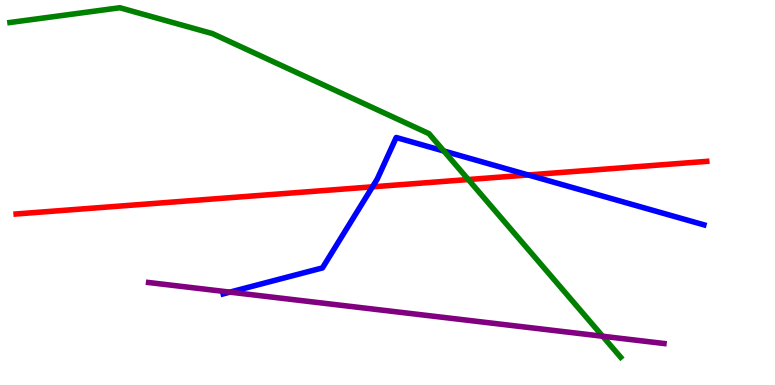[{'lines': ['blue', 'red'], 'intersections': [{'x': 4.81, 'y': 5.15}, {'x': 6.82, 'y': 5.46}]}, {'lines': ['green', 'red'], 'intersections': [{'x': 6.04, 'y': 5.34}]}, {'lines': ['purple', 'red'], 'intersections': []}, {'lines': ['blue', 'green'], 'intersections': [{'x': 5.73, 'y': 6.08}]}, {'lines': ['blue', 'purple'], 'intersections': [{'x': 2.97, 'y': 2.41}]}, {'lines': ['green', 'purple'], 'intersections': [{'x': 7.78, 'y': 1.27}]}]